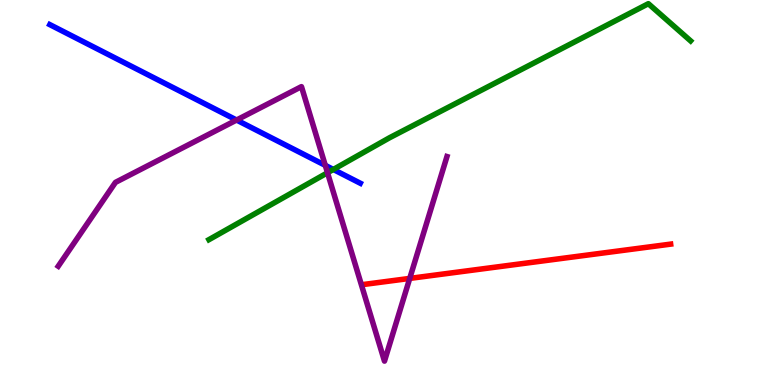[{'lines': ['blue', 'red'], 'intersections': []}, {'lines': ['green', 'red'], 'intersections': []}, {'lines': ['purple', 'red'], 'intersections': [{'x': 5.29, 'y': 2.77}]}, {'lines': ['blue', 'green'], 'intersections': [{'x': 4.3, 'y': 5.6}]}, {'lines': ['blue', 'purple'], 'intersections': [{'x': 3.05, 'y': 6.88}, {'x': 4.2, 'y': 5.71}]}, {'lines': ['green', 'purple'], 'intersections': [{'x': 4.23, 'y': 5.51}]}]